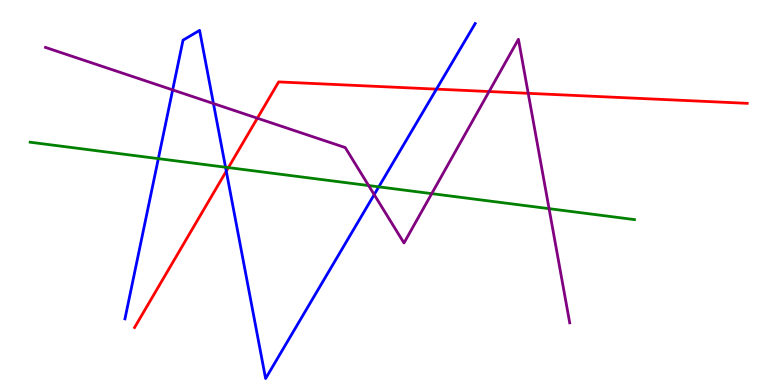[{'lines': ['blue', 'red'], 'intersections': [{'x': 2.92, 'y': 5.55}, {'x': 5.63, 'y': 7.68}]}, {'lines': ['green', 'red'], 'intersections': [{'x': 2.95, 'y': 5.65}]}, {'lines': ['purple', 'red'], 'intersections': [{'x': 3.32, 'y': 6.93}, {'x': 6.31, 'y': 7.62}, {'x': 6.82, 'y': 7.58}]}, {'lines': ['blue', 'green'], 'intersections': [{'x': 2.04, 'y': 5.88}, {'x': 2.91, 'y': 5.66}, {'x': 4.89, 'y': 5.15}]}, {'lines': ['blue', 'purple'], 'intersections': [{'x': 2.23, 'y': 7.66}, {'x': 2.75, 'y': 7.31}, {'x': 4.83, 'y': 4.95}]}, {'lines': ['green', 'purple'], 'intersections': [{'x': 4.76, 'y': 5.18}, {'x': 5.57, 'y': 4.97}, {'x': 7.08, 'y': 4.58}]}]